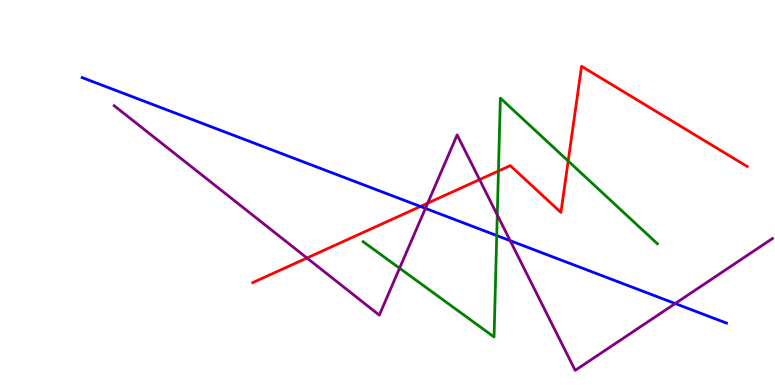[{'lines': ['blue', 'red'], 'intersections': [{'x': 5.42, 'y': 4.64}]}, {'lines': ['green', 'red'], 'intersections': [{'x': 6.43, 'y': 5.56}, {'x': 7.33, 'y': 5.82}]}, {'lines': ['purple', 'red'], 'intersections': [{'x': 3.96, 'y': 3.3}, {'x': 5.52, 'y': 4.72}, {'x': 6.19, 'y': 5.34}]}, {'lines': ['blue', 'green'], 'intersections': [{'x': 6.41, 'y': 3.88}]}, {'lines': ['blue', 'purple'], 'intersections': [{'x': 5.49, 'y': 4.59}, {'x': 6.58, 'y': 3.75}, {'x': 8.71, 'y': 2.12}]}, {'lines': ['green', 'purple'], 'intersections': [{'x': 5.16, 'y': 3.03}, {'x': 6.42, 'y': 4.42}]}]